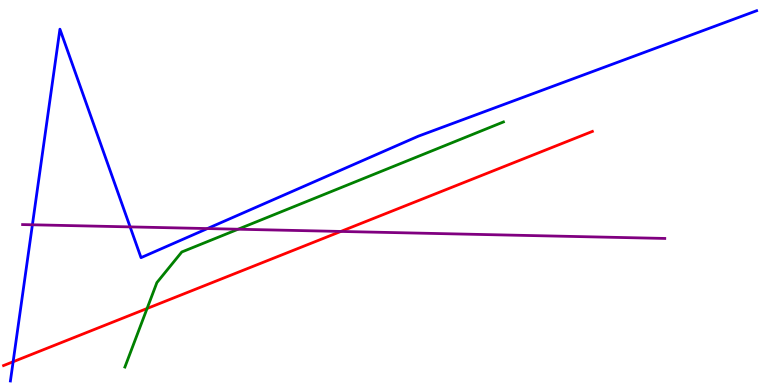[{'lines': ['blue', 'red'], 'intersections': [{'x': 0.169, 'y': 0.604}]}, {'lines': ['green', 'red'], 'intersections': [{'x': 1.9, 'y': 1.99}]}, {'lines': ['purple', 'red'], 'intersections': [{'x': 4.4, 'y': 3.99}]}, {'lines': ['blue', 'green'], 'intersections': []}, {'lines': ['blue', 'purple'], 'intersections': [{'x': 0.418, 'y': 4.16}, {'x': 1.68, 'y': 4.11}, {'x': 2.68, 'y': 4.06}]}, {'lines': ['green', 'purple'], 'intersections': [{'x': 3.07, 'y': 4.05}]}]